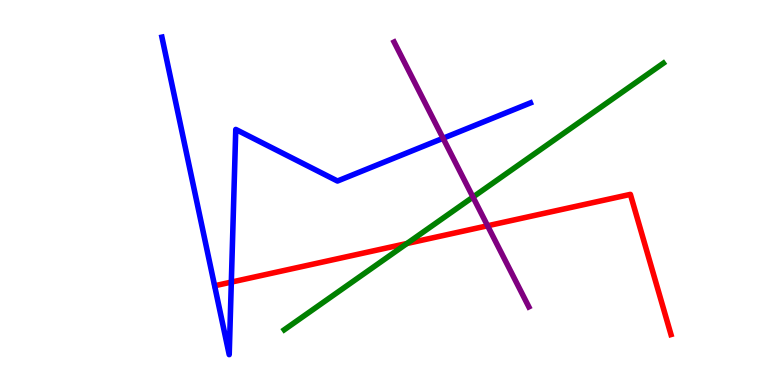[{'lines': ['blue', 'red'], 'intersections': [{'x': 2.98, 'y': 2.67}]}, {'lines': ['green', 'red'], 'intersections': [{'x': 5.25, 'y': 3.68}]}, {'lines': ['purple', 'red'], 'intersections': [{'x': 6.29, 'y': 4.14}]}, {'lines': ['blue', 'green'], 'intersections': []}, {'lines': ['blue', 'purple'], 'intersections': [{'x': 5.72, 'y': 6.41}]}, {'lines': ['green', 'purple'], 'intersections': [{'x': 6.1, 'y': 4.88}]}]